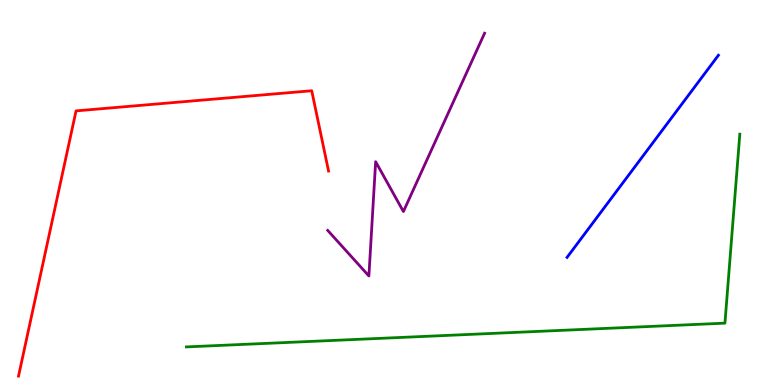[{'lines': ['blue', 'red'], 'intersections': []}, {'lines': ['green', 'red'], 'intersections': []}, {'lines': ['purple', 'red'], 'intersections': []}, {'lines': ['blue', 'green'], 'intersections': []}, {'lines': ['blue', 'purple'], 'intersections': []}, {'lines': ['green', 'purple'], 'intersections': []}]